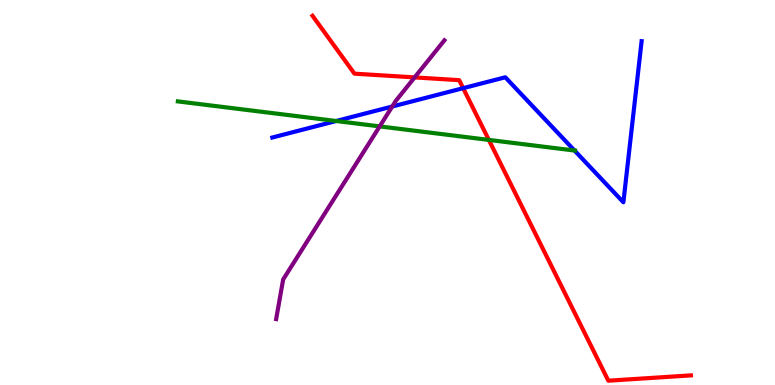[{'lines': ['blue', 'red'], 'intersections': [{'x': 5.98, 'y': 7.71}]}, {'lines': ['green', 'red'], 'intersections': [{'x': 6.31, 'y': 6.37}]}, {'lines': ['purple', 'red'], 'intersections': [{'x': 5.35, 'y': 7.99}]}, {'lines': ['blue', 'green'], 'intersections': [{'x': 4.34, 'y': 6.86}, {'x': 7.41, 'y': 6.09}]}, {'lines': ['blue', 'purple'], 'intersections': [{'x': 5.06, 'y': 7.23}]}, {'lines': ['green', 'purple'], 'intersections': [{'x': 4.9, 'y': 6.72}]}]